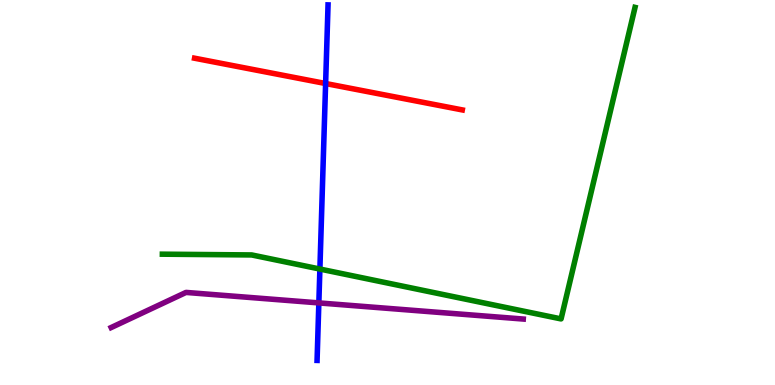[{'lines': ['blue', 'red'], 'intersections': [{'x': 4.2, 'y': 7.83}]}, {'lines': ['green', 'red'], 'intersections': []}, {'lines': ['purple', 'red'], 'intersections': []}, {'lines': ['blue', 'green'], 'intersections': [{'x': 4.13, 'y': 3.01}]}, {'lines': ['blue', 'purple'], 'intersections': [{'x': 4.11, 'y': 2.13}]}, {'lines': ['green', 'purple'], 'intersections': []}]